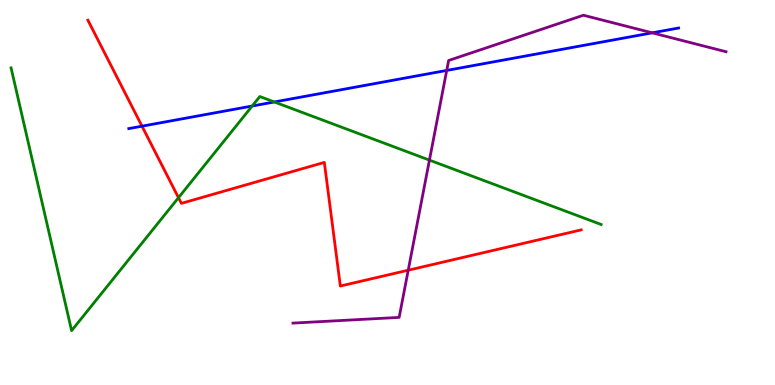[{'lines': ['blue', 'red'], 'intersections': [{'x': 1.83, 'y': 6.72}]}, {'lines': ['green', 'red'], 'intersections': [{'x': 2.3, 'y': 4.87}]}, {'lines': ['purple', 'red'], 'intersections': [{'x': 5.27, 'y': 2.98}]}, {'lines': ['blue', 'green'], 'intersections': [{'x': 3.25, 'y': 7.25}, {'x': 3.54, 'y': 7.35}]}, {'lines': ['blue', 'purple'], 'intersections': [{'x': 5.76, 'y': 8.17}, {'x': 8.42, 'y': 9.15}]}, {'lines': ['green', 'purple'], 'intersections': [{'x': 5.54, 'y': 5.84}]}]